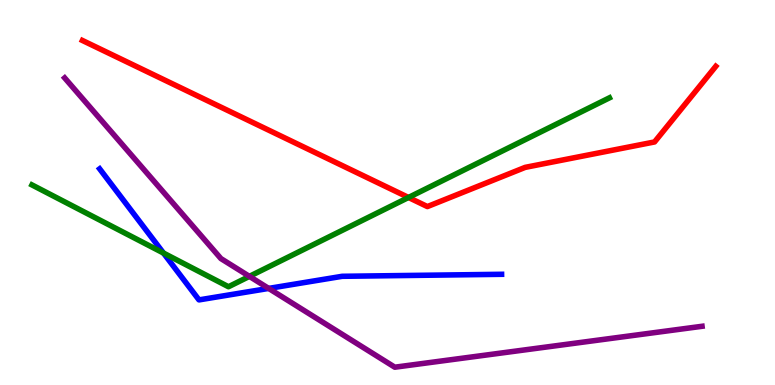[{'lines': ['blue', 'red'], 'intersections': []}, {'lines': ['green', 'red'], 'intersections': [{'x': 5.27, 'y': 4.87}]}, {'lines': ['purple', 'red'], 'intersections': []}, {'lines': ['blue', 'green'], 'intersections': [{'x': 2.11, 'y': 3.43}]}, {'lines': ['blue', 'purple'], 'intersections': [{'x': 3.47, 'y': 2.51}]}, {'lines': ['green', 'purple'], 'intersections': [{'x': 3.22, 'y': 2.82}]}]